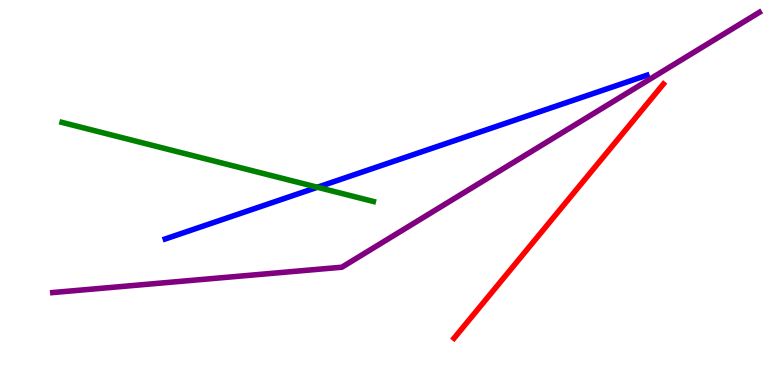[{'lines': ['blue', 'red'], 'intersections': []}, {'lines': ['green', 'red'], 'intersections': []}, {'lines': ['purple', 'red'], 'intersections': []}, {'lines': ['blue', 'green'], 'intersections': [{'x': 4.1, 'y': 5.14}]}, {'lines': ['blue', 'purple'], 'intersections': []}, {'lines': ['green', 'purple'], 'intersections': []}]